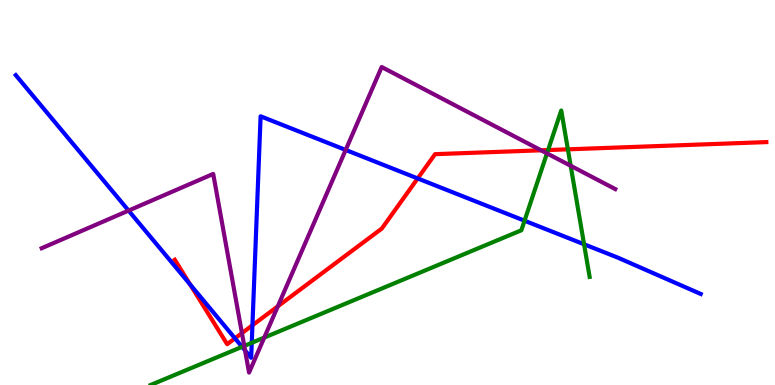[{'lines': ['blue', 'red'], 'intersections': [{'x': 2.45, 'y': 2.61}, {'x': 3.03, 'y': 1.21}, {'x': 3.26, 'y': 1.55}, {'x': 5.39, 'y': 5.37}]}, {'lines': ['green', 'red'], 'intersections': [{'x': 7.07, 'y': 6.1}, {'x': 7.33, 'y': 6.12}]}, {'lines': ['purple', 'red'], 'intersections': [{'x': 3.12, 'y': 1.35}, {'x': 3.58, 'y': 2.04}, {'x': 6.98, 'y': 6.1}]}, {'lines': ['blue', 'green'], 'intersections': [{'x': 3.12, 'y': 0.991}, {'x': 3.25, 'y': 1.1}, {'x': 6.77, 'y': 4.27}, {'x': 7.54, 'y': 3.66}]}, {'lines': ['blue', 'purple'], 'intersections': [{'x': 1.66, 'y': 4.53}, {'x': 3.16, 'y': 0.898}, {'x': 4.46, 'y': 6.11}]}, {'lines': ['green', 'purple'], 'intersections': [{'x': 3.15, 'y': 1.01}, {'x': 3.41, 'y': 1.23}, {'x': 7.06, 'y': 6.02}, {'x': 7.36, 'y': 5.69}]}]